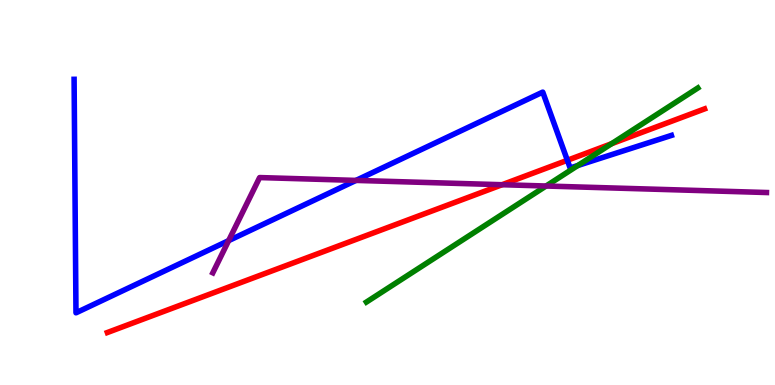[{'lines': ['blue', 'red'], 'intersections': [{'x': 7.32, 'y': 5.84}]}, {'lines': ['green', 'red'], 'intersections': [{'x': 7.89, 'y': 6.27}]}, {'lines': ['purple', 'red'], 'intersections': [{'x': 6.48, 'y': 5.2}]}, {'lines': ['blue', 'green'], 'intersections': [{'x': 7.46, 'y': 5.7}]}, {'lines': ['blue', 'purple'], 'intersections': [{'x': 2.95, 'y': 3.75}, {'x': 4.59, 'y': 5.31}]}, {'lines': ['green', 'purple'], 'intersections': [{'x': 7.05, 'y': 5.17}]}]